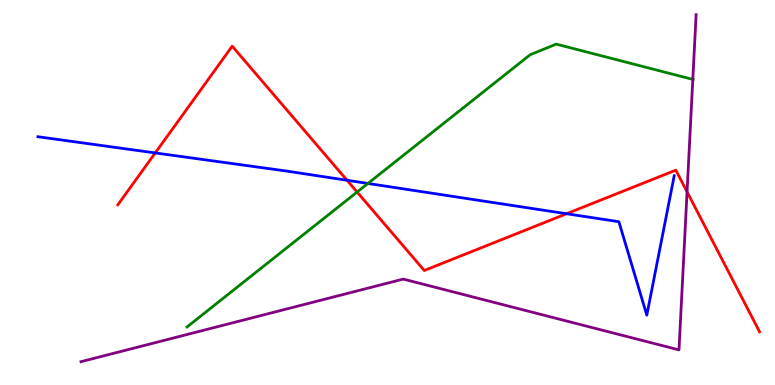[{'lines': ['blue', 'red'], 'intersections': [{'x': 2.0, 'y': 6.03}, {'x': 4.48, 'y': 5.32}, {'x': 7.31, 'y': 4.45}]}, {'lines': ['green', 'red'], 'intersections': [{'x': 4.61, 'y': 5.01}]}, {'lines': ['purple', 'red'], 'intersections': [{'x': 8.87, 'y': 5.02}]}, {'lines': ['blue', 'green'], 'intersections': [{'x': 4.75, 'y': 5.23}]}, {'lines': ['blue', 'purple'], 'intersections': []}, {'lines': ['green', 'purple'], 'intersections': [{'x': 8.94, 'y': 7.94}]}]